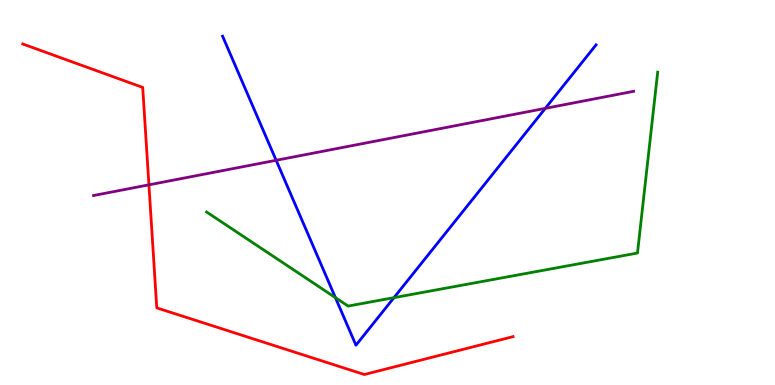[{'lines': ['blue', 'red'], 'intersections': []}, {'lines': ['green', 'red'], 'intersections': []}, {'lines': ['purple', 'red'], 'intersections': [{'x': 1.92, 'y': 5.2}]}, {'lines': ['blue', 'green'], 'intersections': [{'x': 4.33, 'y': 2.27}, {'x': 5.08, 'y': 2.27}]}, {'lines': ['blue', 'purple'], 'intersections': [{'x': 3.56, 'y': 5.84}, {'x': 7.04, 'y': 7.19}]}, {'lines': ['green', 'purple'], 'intersections': []}]